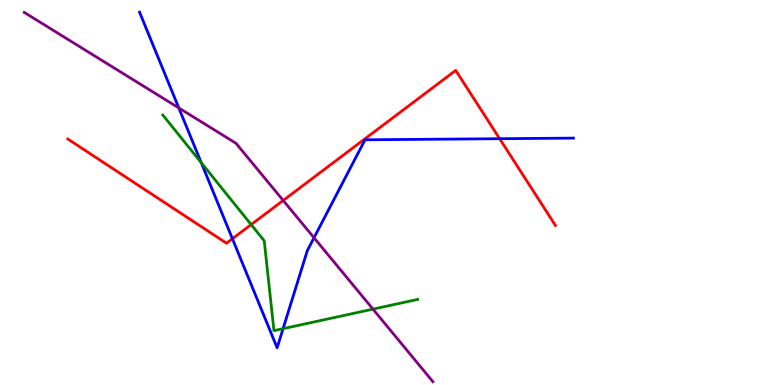[{'lines': ['blue', 'red'], 'intersections': [{'x': 3.0, 'y': 3.8}, {'x': 6.45, 'y': 6.4}]}, {'lines': ['green', 'red'], 'intersections': [{'x': 3.24, 'y': 4.17}]}, {'lines': ['purple', 'red'], 'intersections': [{'x': 3.65, 'y': 4.79}]}, {'lines': ['blue', 'green'], 'intersections': [{'x': 2.6, 'y': 5.77}, {'x': 3.65, 'y': 1.46}]}, {'lines': ['blue', 'purple'], 'intersections': [{'x': 2.31, 'y': 7.2}, {'x': 4.05, 'y': 3.82}]}, {'lines': ['green', 'purple'], 'intersections': [{'x': 4.81, 'y': 1.97}]}]